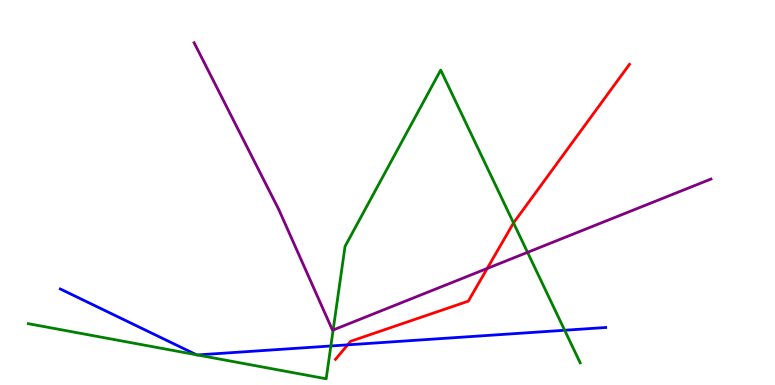[{'lines': ['blue', 'red'], 'intersections': [{'x': 4.49, 'y': 1.04}]}, {'lines': ['green', 'red'], 'intersections': [{'x': 6.63, 'y': 4.21}]}, {'lines': ['purple', 'red'], 'intersections': [{'x': 6.29, 'y': 3.03}]}, {'lines': ['blue', 'green'], 'intersections': [{'x': 2.54, 'y': 0.785}, {'x': 2.55, 'y': 0.78}, {'x': 4.27, 'y': 1.01}, {'x': 7.29, 'y': 1.42}]}, {'lines': ['blue', 'purple'], 'intersections': []}, {'lines': ['green', 'purple'], 'intersections': [{'x': 4.3, 'y': 1.43}, {'x': 6.81, 'y': 3.45}]}]